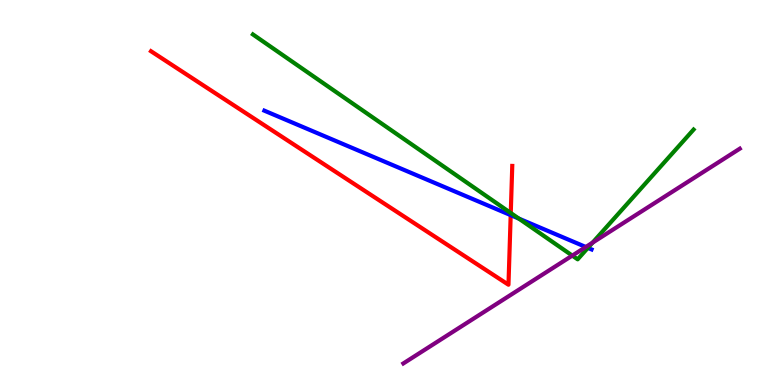[{'lines': ['blue', 'red'], 'intersections': [{'x': 6.59, 'y': 4.41}]}, {'lines': ['green', 'red'], 'intersections': [{'x': 6.59, 'y': 4.47}]}, {'lines': ['purple', 'red'], 'intersections': []}, {'lines': ['blue', 'green'], 'intersections': [{'x': 6.69, 'y': 4.32}, {'x': 7.59, 'y': 3.56}]}, {'lines': ['blue', 'purple'], 'intersections': [{'x': 7.56, 'y': 3.58}]}, {'lines': ['green', 'purple'], 'intersections': [{'x': 7.38, 'y': 3.36}, {'x': 7.65, 'y': 3.7}]}]